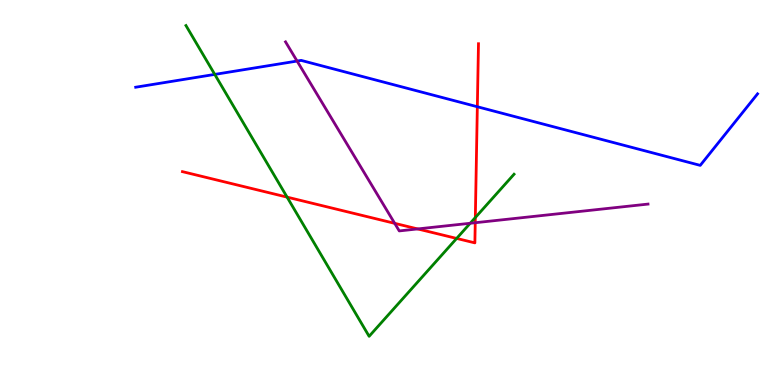[{'lines': ['blue', 'red'], 'intersections': [{'x': 6.16, 'y': 7.23}]}, {'lines': ['green', 'red'], 'intersections': [{'x': 3.7, 'y': 4.88}, {'x': 5.89, 'y': 3.81}, {'x': 6.13, 'y': 4.35}]}, {'lines': ['purple', 'red'], 'intersections': [{'x': 5.09, 'y': 4.2}, {'x': 5.39, 'y': 4.05}, {'x': 6.13, 'y': 4.21}]}, {'lines': ['blue', 'green'], 'intersections': [{'x': 2.77, 'y': 8.07}]}, {'lines': ['blue', 'purple'], 'intersections': [{'x': 3.83, 'y': 8.41}]}, {'lines': ['green', 'purple'], 'intersections': [{'x': 6.07, 'y': 4.2}]}]